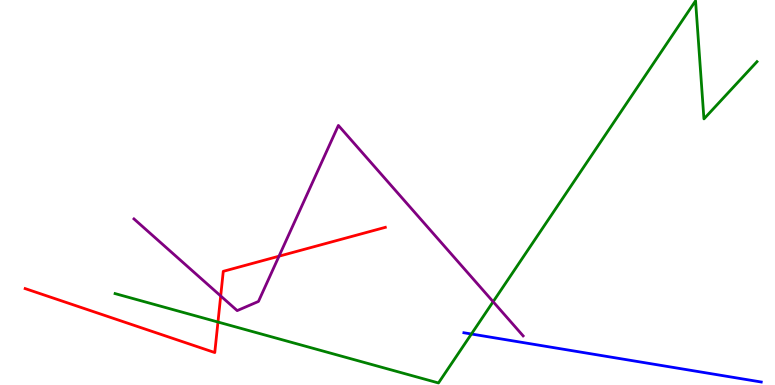[{'lines': ['blue', 'red'], 'intersections': []}, {'lines': ['green', 'red'], 'intersections': [{'x': 2.81, 'y': 1.64}]}, {'lines': ['purple', 'red'], 'intersections': [{'x': 2.85, 'y': 2.31}, {'x': 3.6, 'y': 3.35}]}, {'lines': ['blue', 'green'], 'intersections': [{'x': 6.08, 'y': 1.32}]}, {'lines': ['blue', 'purple'], 'intersections': []}, {'lines': ['green', 'purple'], 'intersections': [{'x': 6.36, 'y': 2.16}]}]